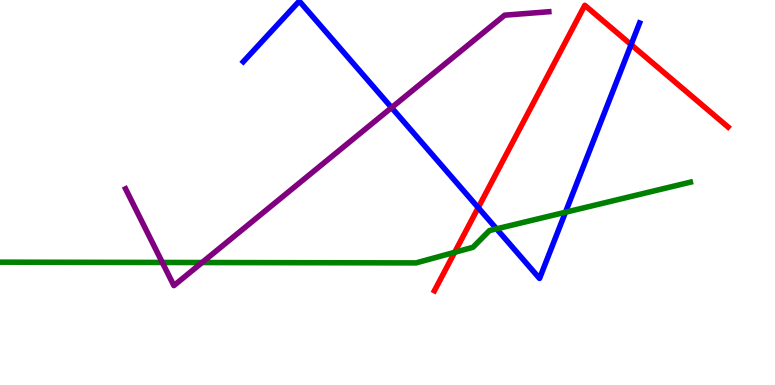[{'lines': ['blue', 'red'], 'intersections': [{'x': 6.17, 'y': 4.61}, {'x': 8.14, 'y': 8.84}]}, {'lines': ['green', 'red'], 'intersections': [{'x': 5.87, 'y': 3.45}]}, {'lines': ['purple', 'red'], 'intersections': []}, {'lines': ['blue', 'green'], 'intersections': [{'x': 6.41, 'y': 4.06}, {'x': 7.3, 'y': 4.49}]}, {'lines': ['blue', 'purple'], 'intersections': [{'x': 5.05, 'y': 7.2}]}, {'lines': ['green', 'purple'], 'intersections': [{'x': 2.09, 'y': 3.18}, {'x': 2.61, 'y': 3.18}]}]